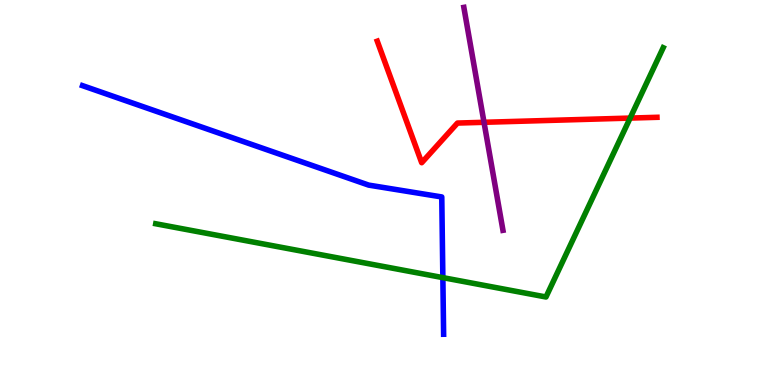[{'lines': ['blue', 'red'], 'intersections': []}, {'lines': ['green', 'red'], 'intersections': [{'x': 8.13, 'y': 6.93}]}, {'lines': ['purple', 'red'], 'intersections': [{'x': 6.25, 'y': 6.82}]}, {'lines': ['blue', 'green'], 'intersections': [{'x': 5.71, 'y': 2.79}]}, {'lines': ['blue', 'purple'], 'intersections': []}, {'lines': ['green', 'purple'], 'intersections': []}]